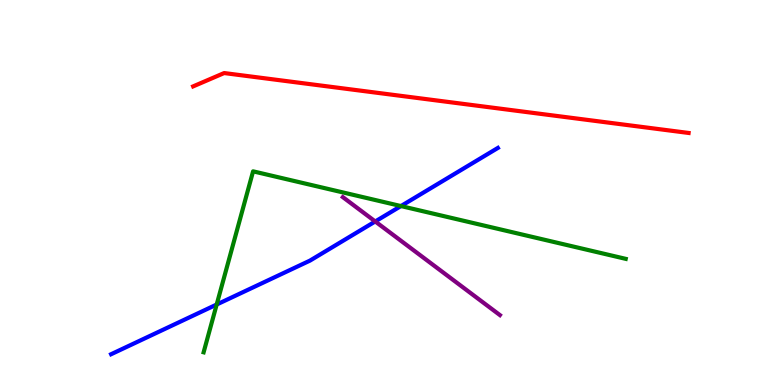[{'lines': ['blue', 'red'], 'intersections': []}, {'lines': ['green', 'red'], 'intersections': []}, {'lines': ['purple', 'red'], 'intersections': []}, {'lines': ['blue', 'green'], 'intersections': [{'x': 2.8, 'y': 2.09}, {'x': 5.17, 'y': 4.65}]}, {'lines': ['blue', 'purple'], 'intersections': [{'x': 4.84, 'y': 4.25}]}, {'lines': ['green', 'purple'], 'intersections': []}]